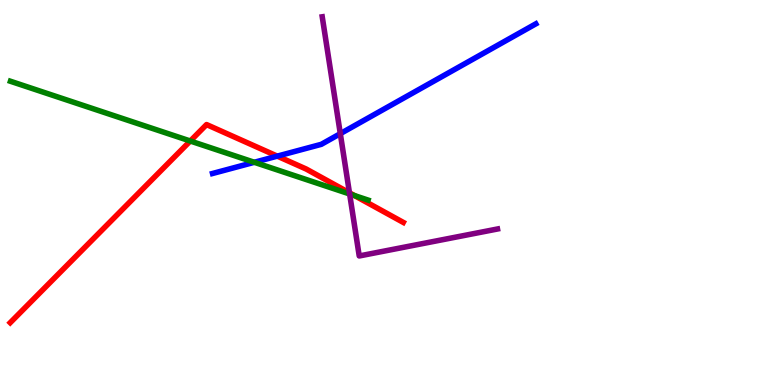[{'lines': ['blue', 'red'], 'intersections': [{'x': 3.58, 'y': 5.94}]}, {'lines': ['green', 'red'], 'intersections': [{'x': 2.46, 'y': 6.34}, {'x': 4.57, 'y': 4.92}]}, {'lines': ['purple', 'red'], 'intersections': [{'x': 4.51, 'y': 4.99}]}, {'lines': ['blue', 'green'], 'intersections': [{'x': 3.28, 'y': 5.78}]}, {'lines': ['blue', 'purple'], 'intersections': [{'x': 4.39, 'y': 6.53}]}, {'lines': ['green', 'purple'], 'intersections': [{'x': 4.51, 'y': 4.96}]}]